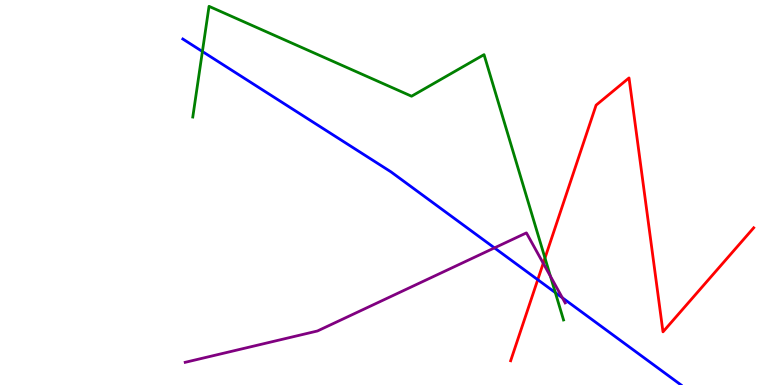[{'lines': ['blue', 'red'], 'intersections': [{'x': 6.94, 'y': 2.74}]}, {'lines': ['green', 'red'], 'intersections': [{'x': 7.03, 'y': 3.3}]}, {'lines': ['purple', 'red'], 'intersections': [{'x': 7.01, 'y': 3.16}]}, {'lines': ['blue', 'green'], 'intersections': [{'x': 2.61, 'y': 8.66}, {'x': 7.17, 'y': 2.4}]}, {'lines': ['blue', 'purple'], 'intersections': [{'x': 6.38, 'y': 3.56}, {'x': 7.26, 'y': 2.27}]}, {'lines': ['green', 'purple'], 'intersections': [{'x': 7.1, 'y': 2.82}]}]